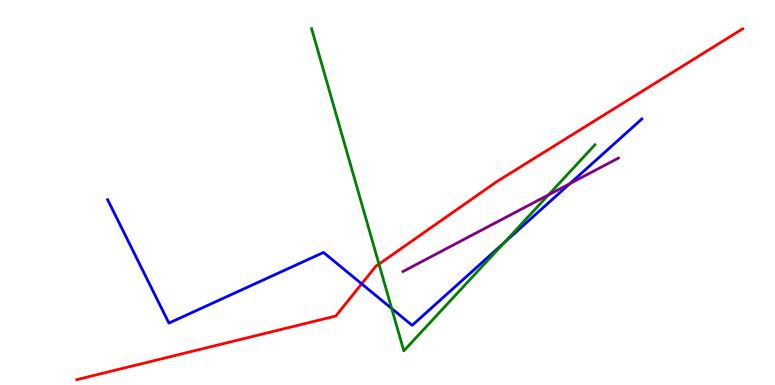[{'lines': ['blue', 'red'], 'intersections': [{'x': 4.67, 'y': 2.63}]}, {'lines': ['green', 'red'], 'intersections': [{'x': 4.89, 'y': 3.14}]}, {'lines': ['purple', 'red'], 'intersections': []}, {'lines': ['blue', 'green'], 'intersections': [{'x': 5.05, 'y': 1.99}, {'x': 6.51, 'y': 3.7}]}, {'lines': ['blue', 'purple'], 'intersections': [{'x': 7.35, 'y': 5.23}]}, {'lines': ['green', 'purple'], 'intersections': [{'x': 7.08, 'y': 4.94}]}]